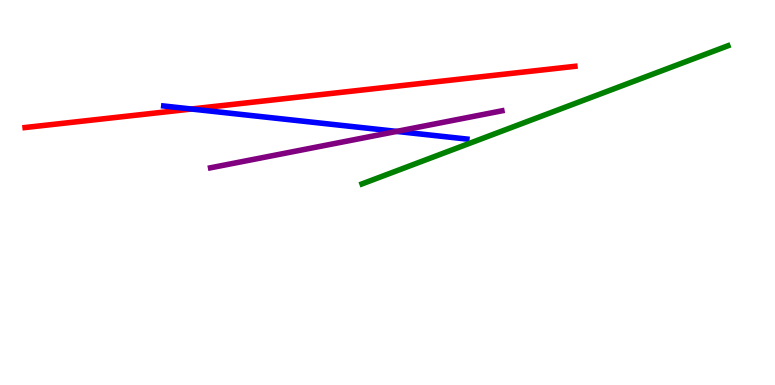[{'lines': ['blue', 'red'], 'intersections': [{'x': 2.47, 'y': 7.17}]}, {'lines': ['green', 'red'], 'intersections': []}, {'lines': ['purple', 'red'], 'intersections': []}, {'lines': ['blue', 'green'], 'intersections': []}, {'lines': ['blue', 'purple'], 'intersections': [{'x': 5.12, 'y': 6.59}]}, {'lines': ['green', 'purple'], 'intersections': []}]